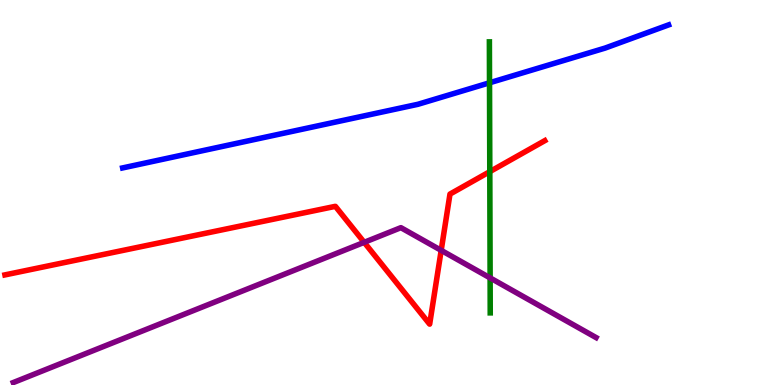[{'lines': ['blue', 'red'], 'intersections': []}, {'lines': ['green', 'red'], 'intersections': [{'x': 6.32, 'y': 5.54}]}, {'lines': ['purple', 'red'], 'intersections': [{'x': 4.7, 'y': 3.71}, {'x': 5.69, 'y': 3.5}]}, {'lines': ['blue', 'green'], 'intersections': [{'x': 6.32, 'y': 7.85}]}, {'lines': ['blue', 'purple'], 'intersections': []}, {'lines': ['green', 'purple'], 'intersections': [{'x': 6.32, 'y': 2.78}]}]